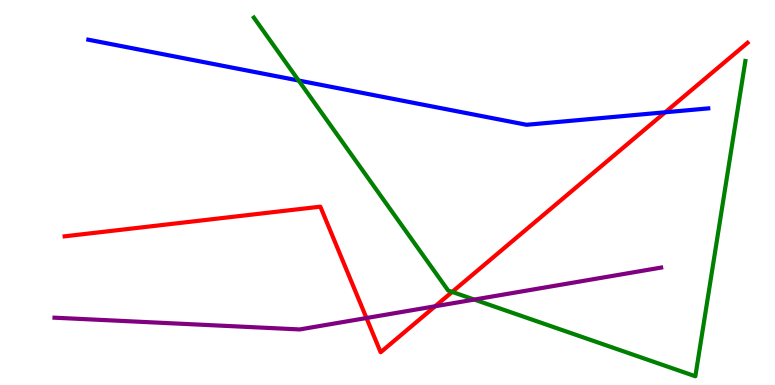[{'lines': ['blue', 'red'], 'intersections': [{'x': 8.58, 'y': 7.08}]}, {'lines': ['green', 'red'], 'intersections': [{'x': 5.83, 'y': 2.42}]}, {'lines': ['purple', 'red'], 'intersections': [{'x': 4.73, 'y': 1.74}, {'x': 5.62, 'y': 2.05}]}, {'lines': ['blue', 'green'], 'intersections': [{'x': 3.85, 'y': 7.91}]}, {'lines': ['blue', 'purple'], 'intersections': []}, {'lines': ['green', 'purple'], 'intersections': [{'x': 6.12, 'y': 2.22}]}]